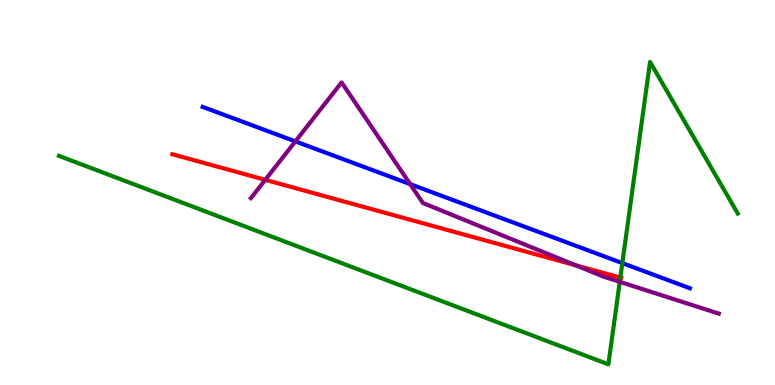[{'lines': ['blue', 'red'], 'intersections': []}, {'lines': ['green', 'red'], 'intersections': [{'x': 8.0, 'y': 2.79}]}, {'lines': ['purple', 'red'], 'intersections': [{'x': 3.42, 'y': 5.33}, {'x': 7.43, 'y': 3.11}]}, {'lines': ['blue', 'green'], 'intersections': [{'x': 8.03, 'y': 3.17}]}, {'lines': ['blue', 'purple'], 'intersections': [{'x': 3.81, 'y': 6.33}, {'x': 5.29, 'y': 5.22}]}, {'lines': ['green', 'purple'], 'intersections': [{'x': 8.0, 'y': 2.68}]}]